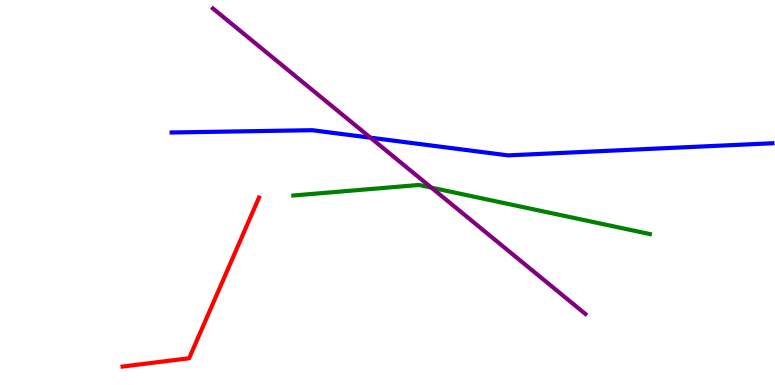[{'lines': ['blue', 'red'], 'intersections': []}, {'lines': ['green', 'red'], 'intersections': []}, {'lines': ['purple', 'red'], 'intersections': []}, {'lines': ['blue', 'green'], 'intersections': []}, {'lines': ['blue', 'purple'], 'intersections': [{'x': 4.78, 'y': 6.42}]}, {'lines': ['green', 'purple'], 'intersections': [{'x': 5.57, 'y': 5.13}]}]